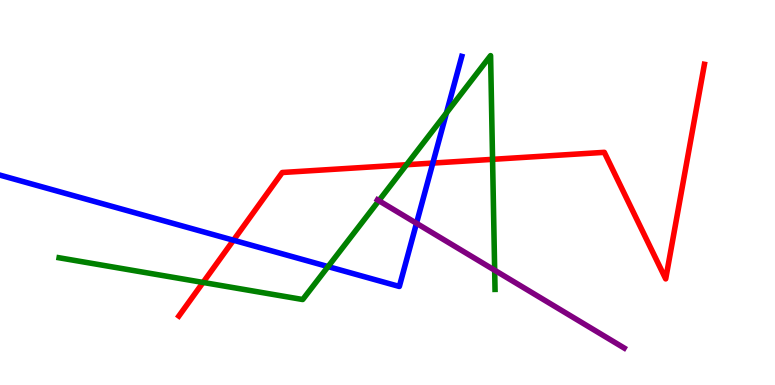[{'lines': ['blue', 'red'], 'intersections': [{'x': 3.01, 'y': 3.76}, {'x': 5.58, 'y': 5.76}]}, {'lines': ['green', 'red'], 'intersections': [{'x': 2.62, 'y': 2.66}, {'x': 5.25, 'y': 5.72}, {'x': 6.36, 'y': 5.86}]}, {'lines': ['purple', 'red'], 'intersections': []}, {'lines': ['blue', 'green'], 'intersections': [{'x': 4.23, 'y': 3.08}, {'x': 5.76, 'y': 7.07}]}, {'lines': ['blue', 'purple'], 'intersections': [{'x': 5.37, 'y': 4.2}]}, {'lines': ['green', 'purple'], 'intersections': [{'x': 4.89, 'y': 4.79}, {'x': 6.38, 'y': 2.98}]}]